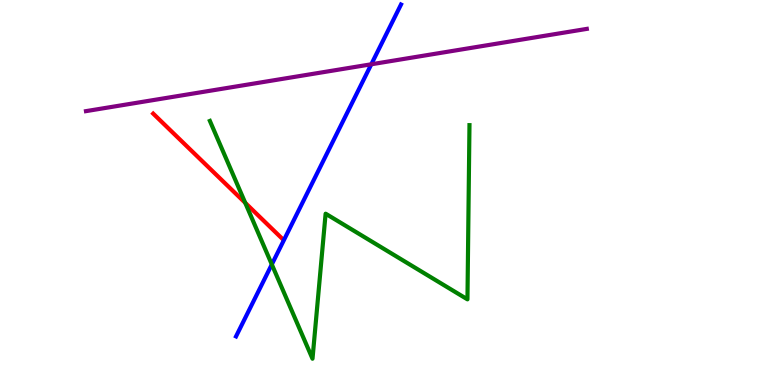[{'lines': ['blue', 'red'], 'intersections': []}, {'lines': ['green', 'red'], 'intersections': [{'x': 3.16, 'y': 4.73}]}, {'lines': ['purple', 'red'], 'intersections': []}, {'lines': ['blue', 'green'], 'intersections': [{'x': 3.51, 'y': 3.13}]}, {'lines': ['blue', 'purple'], 'intersections': [{'x': 4.79, 'y': 8.33}]}, {'lines': ['green', 'purple'], 'intersections': []}]